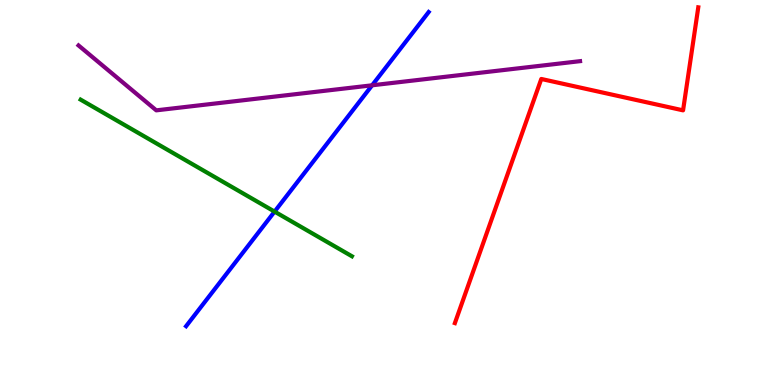[{'lines': ['blue', 'red'], 'intersections': []}, {'lines': ['green', 'red'], 'intersections': []}, {'lines': ['purple', 'red'], 'intersections': []}, {'lines': ['blue', 'green'], 'intersections': [{'x': 3.54, 'y': 4.5}]}, {'lines': ['blue', 'purple'], 'intersections': [{'x': 4.8, 'y': 7.78}]}, {'lines': ['green', 'purple'], 'intersections': []}]